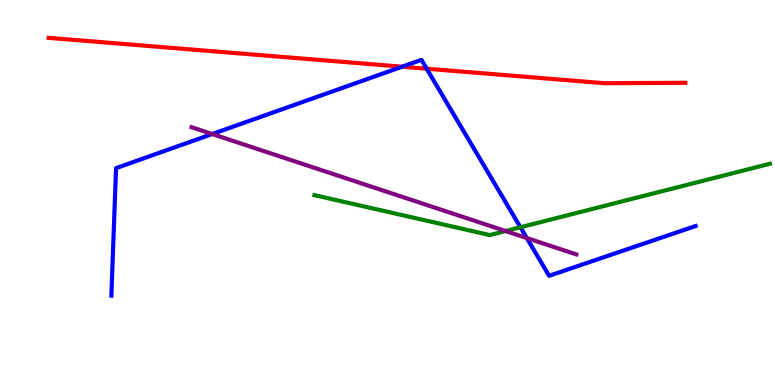[{'lines': ['blue', 'red'], 'intersections': [{'x': 5.19, 'y': 8.27}, {'x': 5.51, 'y': 8.22}]}, {'lines': ['green', 'red'], 'intersections': []}, {'lines': ['purple', 'red'], 'intersections': []}, {'lines': ['blue', 'green'], 'intersections': [{'x': 6.72, 'y': 4.1}]}, {'lines': ['blue', 'purple'], 'intersections': [{'x': 2.74, 'y': 6.52}, {'x': 6.8, 'y': 3.82}]}, {'lines': ['green', 'purple'], 'intersections': [{'x': 6.52, 'y': 4.0}]}]